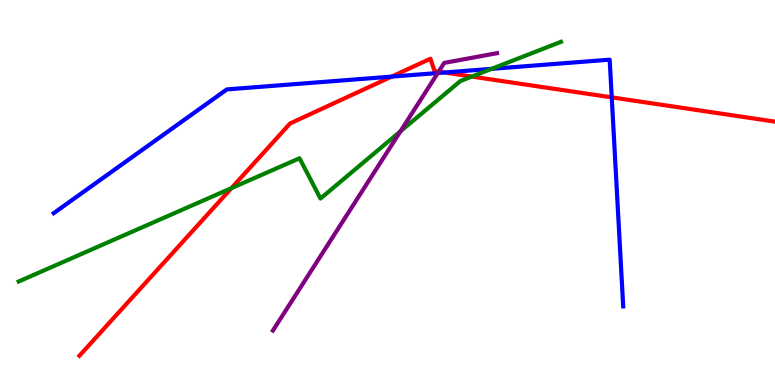[{'lines': ['blue', 'red'], 'intersections': [{'x': 5.05, 'y': 8.01}, {'x': 5.74, 'y': 8.12}, {'x': 7.89, 'y': 7.47}]}, {'lines': ['green', 'red'], 'intersections': [{'x': 2.99, 'y': 5.11}, {'x': 6.09, 'y': 8.01}]}, {'lines': ['purple', 'red'], 'intersections': [{'x': 5.66, 'y': 8.14}]}, {'lines': ['blue', 'green'], 'intersections': [{'x': 6.34, 'y': 8.21}]}, {'lines': ['blue', 'purple'], 'intersections': [{'x': 5.65, 'y': 8.1}]}, {'lines': ['green', 'purple'], 'intersections': [{'x': 5.17, 'y': 6.59}]}]